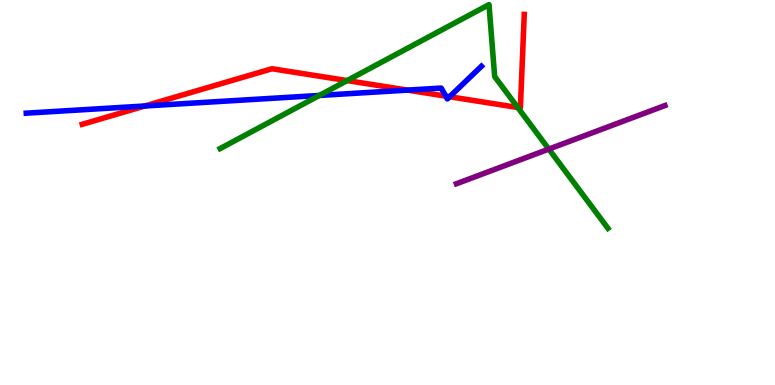[{'lines': ['blue', 'red'], 'intersections': [{'x': 1.87, 'y': 7.25}, {'x': 5.26, 'y': 7.66}, {'x': 5.75, 'y': 7.5}, {'x': 5.8, 'y': 7.49}]}, {'lines': ['green', 'red'], 'intersections': [{'x': 4.48, 'y': 7.91}, {'x': 6.68, 'y': 7.21}]}, {'lines': ['purple', 'red'], 'intersections': []}, {'lines': ['blue', 'green'], 'intersections': [{'x': 4.12, 'y': 7.52}]}, {'lines': ['blue', 'purple'], 'intersections': []}, {'lines': ['green', 'purple'], 'intersections': [{'x': 7.08, 'y': 6.13}]}]